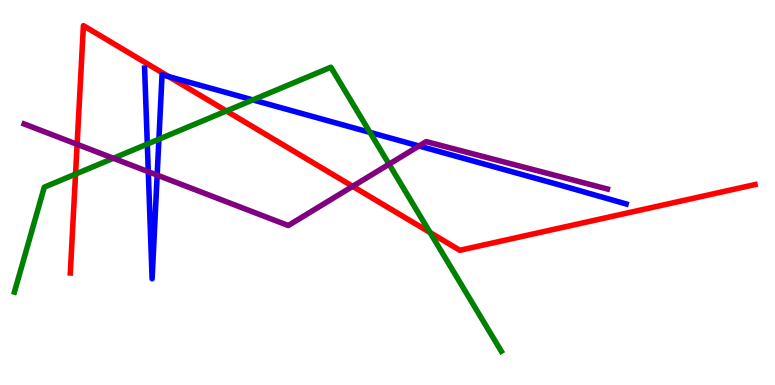[{'lines': ['blue', 'red'], 'intersections': [{'x': 2.18, 'y': 8.01}]}, {'lines': ['green', 'red'], 'intersections': [{'x': 0.975, 'y': 5.48}, {'x': 2.92, 'y': 7.12}, {'x': 5.55, 'y': 3.96}]}, {'lines': ['purple', 'red'], 'intersections': [{'x': 0.995, 'y': 6.25}, {'x': 4.55, 'y': 5.16}]}, {'lines': ['blue', 'green'], 'intersections': [{'x': 1.9, 'y': 6.26}, {'x': 2.05, 'y': 6.38}, {'x': 3.26, 'y': 7.4}, {'x': 4.77, 'y': 6.56}]}, {'lines': ['blue', 'purple'], 'intersections': [{'x': 1.91, 'y': 5.54}, {'x': 2.03, 'y': 5.45}, {'x': 5.41, 'y': 6.21}]}, {'lines': ['green', 'purple'], 'intersections': [{'x': 1.46, 'y': 5.89}, {'x': 5.02, 'y': 5.74}]}]